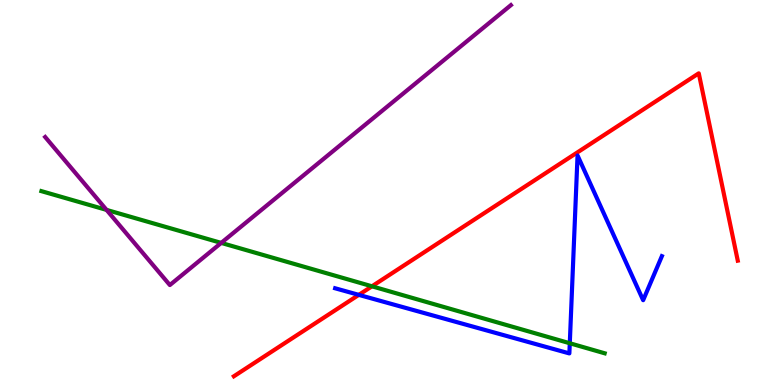[{'lines': ['blue', 'red'], 'intersections': [{'x': 4.63, 'y': 2.34}]}, {'lines': ['green', 'red'], 'intersections': [{'x': 4.8, 'y': 2.56}]}, {'lines': ['purple', 'red'], 'intersections': []}, {'lines': ['blue', 'green'], 'intersections': [{'x': 7.35, 'y': 1.08}]}, {'lines': ['blue', 'purple'], 'intersections': []}, {'lines': ['green', 'purple'], 'intersections': [{'x': 1.37, 'y': 4.55}, {'x': 2.85, 'y': 3.69}]}]